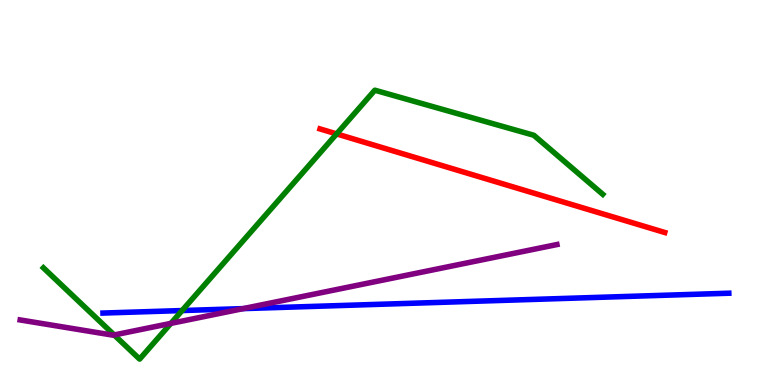[{'lines': ['blue', 'red'], 'intersections': []}, {'lines': ['green', 'red'], 'intersections': [{'x': 4.34, 'y': 6.52}]}, {'lines': ['purple', 'red'], 'intersections': []}, {'lines': ['blue', 'green'], 'intersections': [{'x': 2.35, 'y': 1.93}]}, {'lines': ['blue', 'purple'], 'intersections': [{'x': 3.14, 'y': 1.98}]}, {'lines': ['green', 'purple'], 'intersections': [{'x': 1.47, 'y': 1.3}, {'x': 2.2, 'y': 1.6}]}]